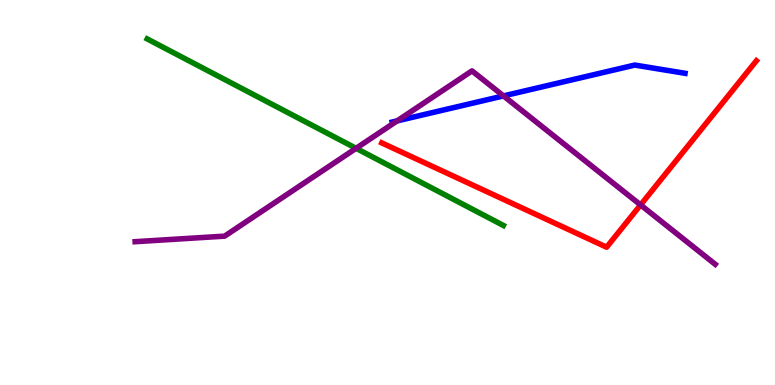[{'lines': ['blue', 'red'], 'intersections': []}, {'lines': ['green', 'red'], 'intersections': []}, {'lines': ['purple', 'red'], 'intersections': [{'x': 8.27, 'y': 4.68}]}, {'lines': ['blue', 'green'], 'intersections': []}, {'lines': ['blue', 'purple'], 'intersections': [{'x': 5.12, 'y': 6.86}, {'x': 6.5, 'y': 7.51}]}, {'lines': ['green', 'purple'], 'intersections': [{'x': 4.59, 'y': 6.15}]}]